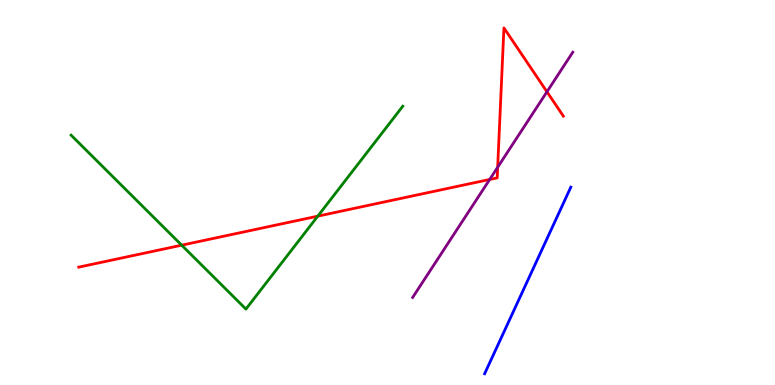[{'lines': ['blue', 'red'], 'intersections': []}, {'lines': ['green', 'red'], 'intersections': [{'x': 2.34, 'y': 3.63}, {'x': 4.1, 'y': 4.39}]}, {'lines': ['purple', 'red'], 'intersections': [{'x': 6.32, 'y': 5.34}, {'x': 6.42, 'y': 5.66}, {'x': 7.06, 'y': 7.62}]}, {'lines': ['blue', 'green'], 'intersections': []}, {'lines': ['blue', 'purple'], 'intersections': []}, {'lines': ['green', 'purple'], 'intersections': []}]